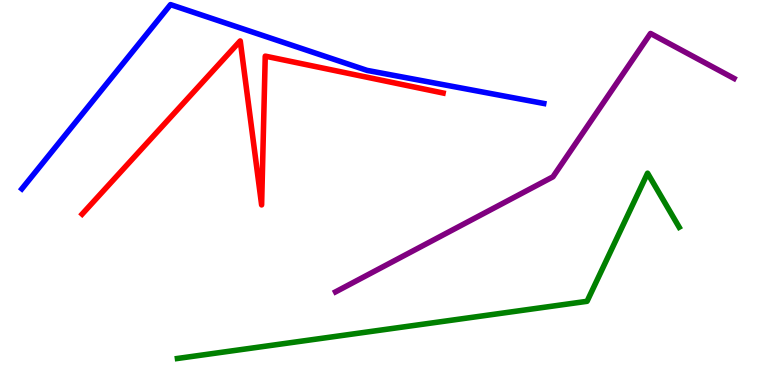[{'lines': ['blue', 'red'], 'intersections': []}, {'lines': ['green', 'red'], 'intersections': []}, {'lines': ['purple', 'red'], 'intersections': []}, {'lines': ['blue', 'green'], 'intersections': []}, {'lines': ['blue', 'purple'], 'intersections': []}, {'lines': ['green', 'purple'], 'intersections': []}]